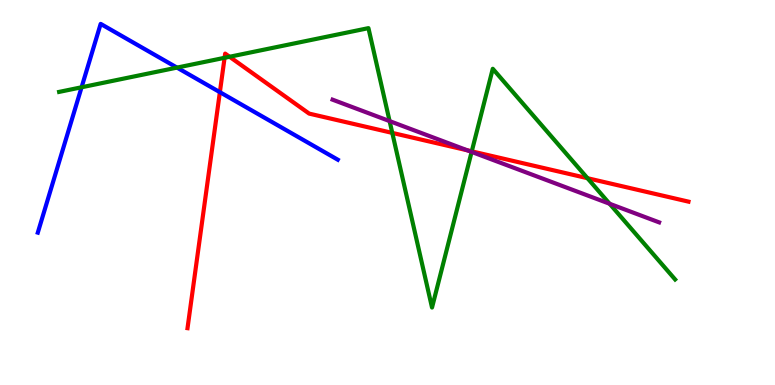[{'lines': ['blue', 'red'], 'intersections': [{'x': 2.84, 'y': 7.61}]}, {'lines': ['green', 'red'], 'intersections': [{'x': 2.9, 'y': 8.5}, {'x': 2.96, 'y': 8.53}, {'x': 5.06, 'y': 6.55}, {'x': 6.09, 'y': 6.07}, {'x': 7.58, 'y': 5.37}]}, {'lines': ['purple', 'red'], 'intersections': [{'x': 6.03, 'y': 6.1}]}, {'lines': ['blue', 'green'], 'intersections': [{'x': 1.05, 'y': 7.73}, {'x': 2.28, 'y': 8.24}]}, {'lines': ['blue', 'purple'], 'intersections': []}, {'lines': ['green', 'purple'], 'intersections': [{'x': 5.03, 'y': 6.85}, {'x': 6.09, 'y': 6.05}, {'x': 7.87, 'y': 4.71}]}]